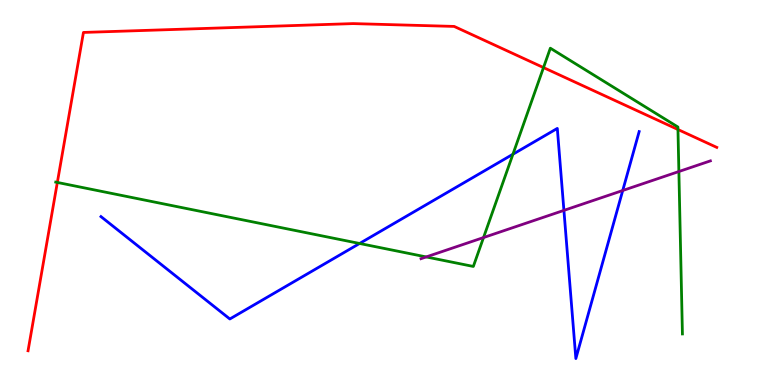[{'lines': ['blue', 'red'], 'intersections': []}, {'lines': ['green', 'red'], 'intersections': [{'x': 0.74, 'y': 5.26}, {'x': 7.01, 'y': 8.24}, {'x': 8.75, 'y': 6.64}]}, {'lines': ['purple', 'red'], 'intersections': []}, {'lines': ['blue', 'green'], 'intersections': [{'x': 4.64, 'y': 3.68}, {'x': 6.62, 'y': 5.99}]}, {'lines': ['blue', 'purple'], 'intersections': [{'x': 7.28, 'y': 4.54}, {'x': 8.04, 'y': 5.05}]}, {'lines': ['green', 'purple'], 'intersections': [{'x': 5.5, 'y': 3.33}, {'x': 6.24, 'y': 3.83}, {'x': 8.76, 'y': 5.54}]}]